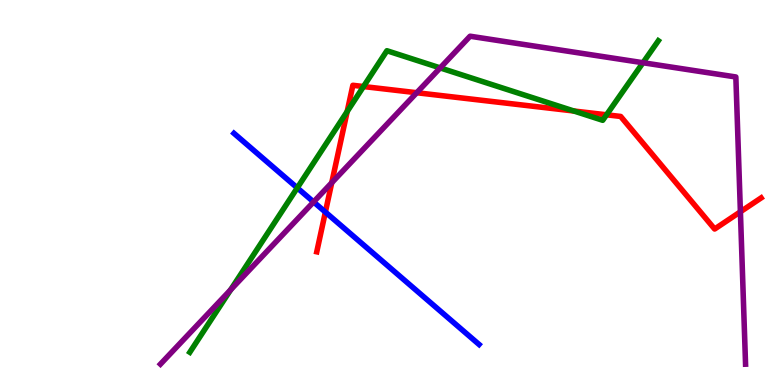[{'lines': ['blue', 'red'], 'intersections': [{'x': 4.2, 'y': 4.49}]}, {'lines': ['green', 'red'], 'intersections': [{'x': 4.48, 'y': 7.1}, {'x': 4.69, 'y': 7.75}, {'x': 7.41, 'y': 7.12}, {'x': 7.83, 'y': 7.02}]}, {'lines': ['purple', 'red'], 'intersections': [{'x': 4.28, 'y': 5.25}, {'x': 5.38, 'y': 7.59}, {'x': 9.55, 'y': 4.5}]}, {'lines': ['blue', 'green'], 'intersections': [{'x': 3.84, 'y': 5.12}]}, {'lines': ['blue', 'purple'], 'intersections': [{'x': 4.05, 'y': 4.75}]}, {'lines': ['green', 'purple'], 'intersections': [{'x': 2.98, 'y': 2.47}, {'x': 5.68, 'y': 8.24}, {'x': 8.3, 'y': 8.37}]}]